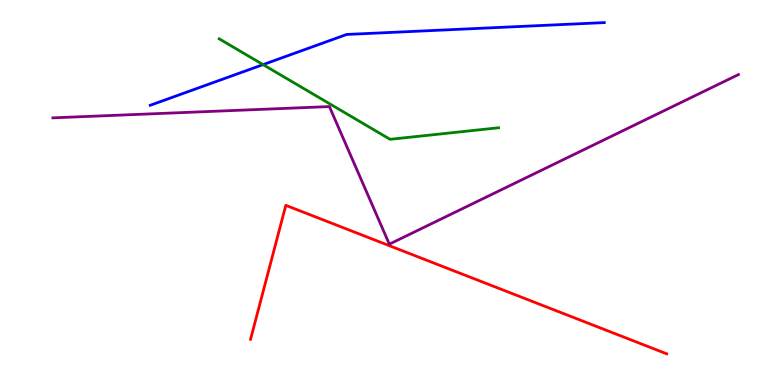[{'lines': ['blue', 'red'], 'intersections': []}, {'lines': ['green', 'red'], 'intersections': []}, {'lines': ['purple', 'red'], 'intersections': []}, {'lines': ['blue', 'green'], 'intersections': [{'x': 3.39, 'y': 8.32}]}, {'lines': ['blue', 'purple'], 'intersections': []}, {'lines': ['green', 'purple'], 'intersections': []}]